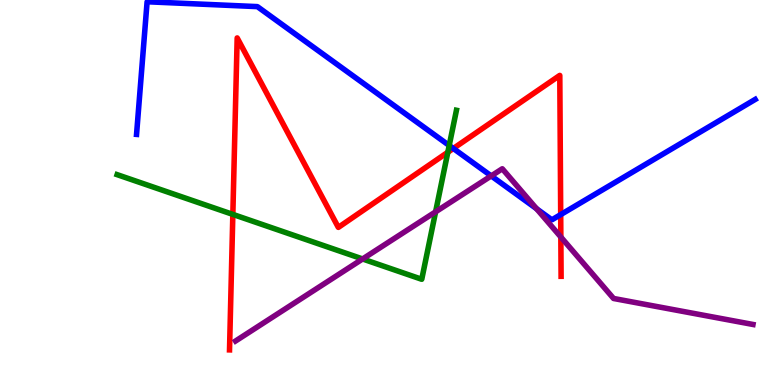[{'lines': ['blue', 'red'], 'intersections': [{'x': 5.85, 'y': 6.14}, {'x': 7.23, 'y': 4.43}]}, {'lines': ['green', 'red'], 'intersections': [{'x': 3.0, 'y': 4.43}, {'x': 5.78, 'y': 6.05}]}, {'lines': ['purple', 'red'], 'intersections': [{'x': 7.24, 'y': 3.84}]}, {'lines': ['blue', 'green'], 'intersections': [{'x': 5.8, 'y': 6.22}]}, {'lines': ['blue', 'purple'], 'intersections': [{'x': 6.34, 'y': 5.43}, {'x': 6.92, 'y': 4.58}]}, {'lines': ['green', 'purple'], 'intersections': [{'x': 4.68, 'y': 3.27}, {'x': 5.62, 'y': 4.5}]}]